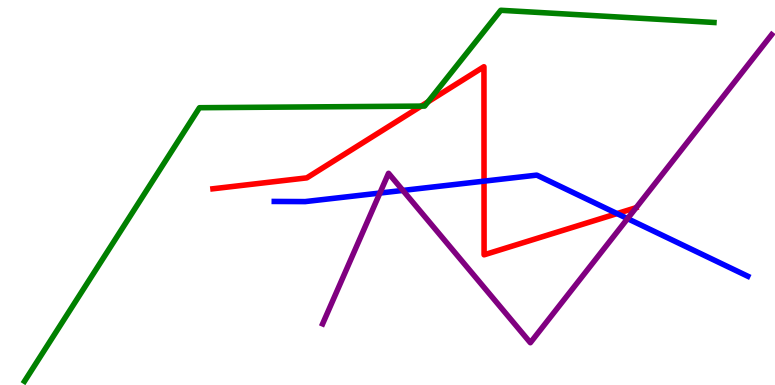[{'lines': ['blue', 'red'], 'intersections': [{'x': 6.25, 'y': 5.29}, {'x': 7.96, 'y': 4.45}]}, {'lines': ['green', 'red'], 'intersections': [{'x': 5.43, 'y': 7.24}, {'x': 5.52, 'y': 7.36}]}, {'lines': ['purple', 'red'], 'intersections': []}, {'lines': ['blue', 'green'], 'intersections': []}, {'lines': ['blue', 'purple'], 'intersections': [{'x': 4.9, 'y': 4.99}, {'x': 5.2, 'y': 5.05}, {'x': 8.1, 'y': 4.32}]}, {'lines': ['green', 'purple'], 'intersections': []}]